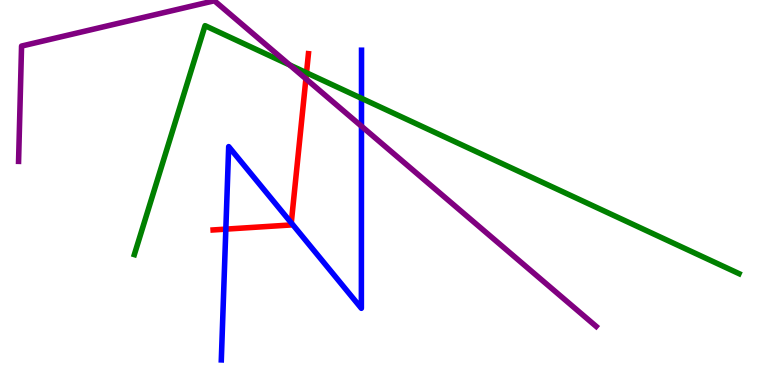[{'lines': ['blue', 'red'], 'intersections': [{'x': 2.91, 'y': 4.05}, {'x': 3.76, 'y': 4.21}]}, {'lines': ['green', 'red'], 'intersections': [{'x': 3.95, 'y': 8.11}]}, {'lines': ['purple', 'red'], 'intersections': [{'x': 3.95, 'y': 7.95}]}, {'lines': ['blue', 'green'], 'intersections': [{'x': 4.66, 'y': 7.45}]}, {'lines': ['blue', 'purple'], 'intersections': [{'x': 4.66, 'y': 6.72}]}, {'lines': ['green', 'purple'], 'intersections': [{'x': 3.74, 'y': 8.31}]}]